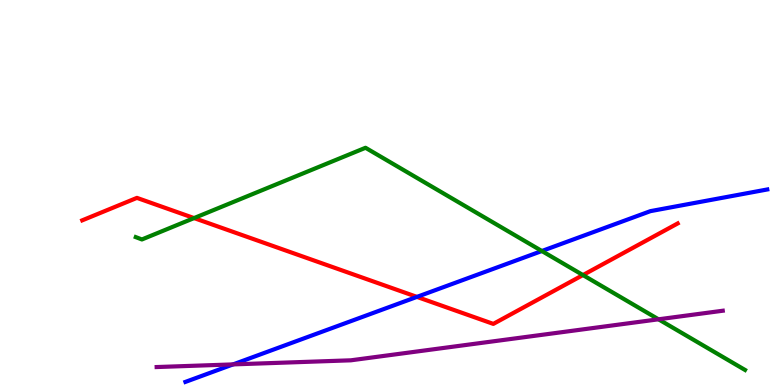[{'lines': ['blue', 'red'], 'intersections': [{'x': 5.38, 'y': 2.29}]}, {'lines': ['green', 'red'], 'intersections': [{'x': 2.5, 'y': 4.34}, {'x': 7.52, 'y': 2.86}]}, {'lines': ['purple', 'red'], 'intersections': []}, {'lines': ['blue', 'green'], 'intersections': [{'x': 6.99, 'y': 3.48}]}, {'lines': ['blue', 'purple'], 'intersections': [{'x': 3.01, 'y': 0.535}]}, {'lines': ['green', 'purple'], 'intersections': [{'x': 8.5, 'y': 1.71}]}]